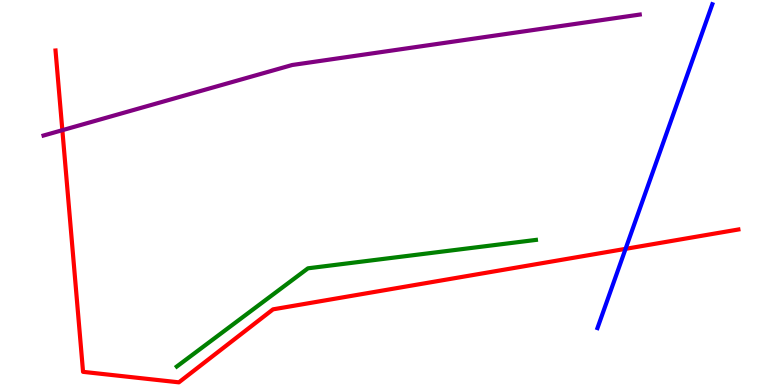[{'lines': ['blue', 'red'], 'intersections': [{'x': 8.07, 'y': 3.54}]}, {'lines': ['green', 'red'], 'intersections': []}, {'lines': ['purple', 'red'], 'intersections': [{'x': 0.805, 'y': 6.62}]}, {'lines': ['blue', 'green'], 'intersections': []}, {'lines': ['blue', 'purple'], 'intersections': []}, {'lines': ['green', 'purple'], 'intersections': []}]